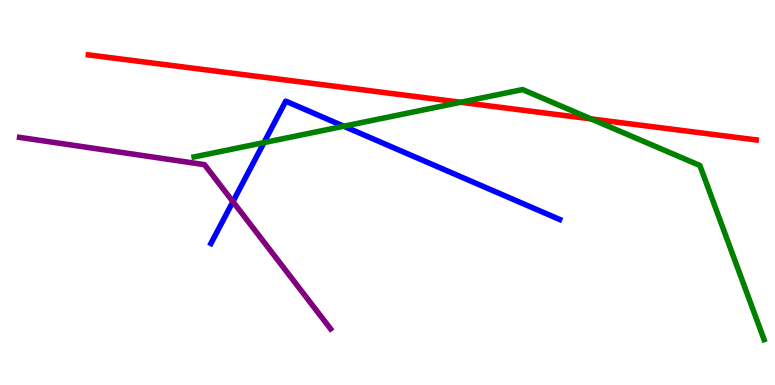[{'lines': ['blue', 'red'], 'intersections': []}, {'lines': ['green', 'red'], 'intersections': [{'x': 5.94, 'y': 7.34}, {'x': 7.63, 'y': 6.91}]}, {'lines': ['purple', 'red'], 'intersections': []}, {'lines': ['blue', 'green'], 'intersections': [{'x': 3.41, 'y': 6.3}, {'x': 4.44, 'y': 6.72}]}, {'lines': ['blue', 'purple'], 'intersections': [{'x': 3.01, 'y': 4.76}]}, {'lines': ['green', 'purple'], 'intersections': []}]